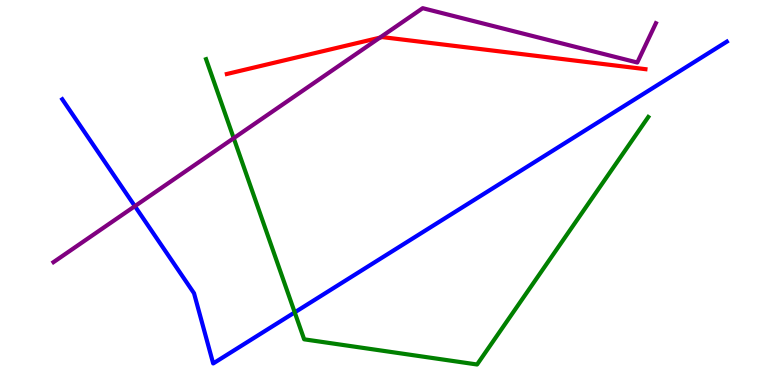[{'lines': ['blue', 'red'], 'intersections': []}, {'lines': ['green', 'red'], 'intersections': []}, {'lines': ['purple', 'red'], 'intersections': [{'x': 4.9, 'y': 9.02}]}, {'lines': ['blue', 'green'], 'intersections': [{'x': 3.8, 'y': 1.89}]}, {'lines': ['blue', 'purple'], 'intersections': [{'x': 1.74, 'y': 4.65}]}, {'lines': ['green', 'purple'], 'intersections': [{'x': 3.02, 'y': 6.41}]}]